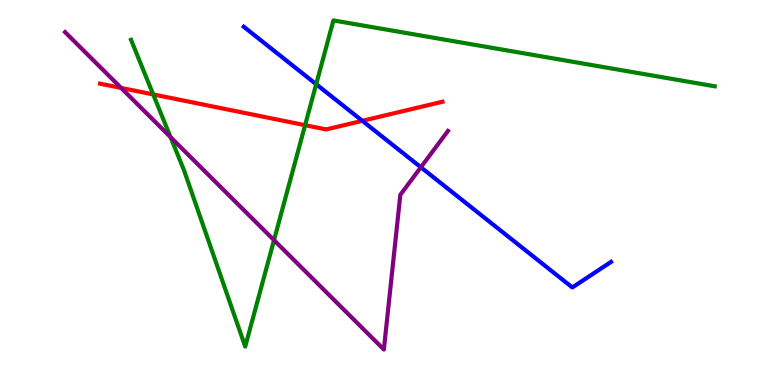[{'lines': ['blue', 'red'], 'intersections': [{'x': 4.68, 'y': 6.86}]}, {'lines': ['green', 'red'], 'intersections': [{'x': 1.98, 'y': 7.55}, {'x': 3.94, 'y': 6.75}]}, {'lines': ['purple', 'red'], 'intersections': [{'x': 1.56, 'y': 7.72}]}, {'lines': ['blue', 'green'], 'intersections': [{'x': 4.08, 'y': 7.81}]}, {'lines': ['blue', 'purple'], 'intersections': [{'x': 5.43, 'y': 5.66}]}, {'lines': ['green', 'purple'], 'intersections': [{'x': 2.2, 'y': 6.44}, {'x': 3.54, 'y': 3.76}]}]